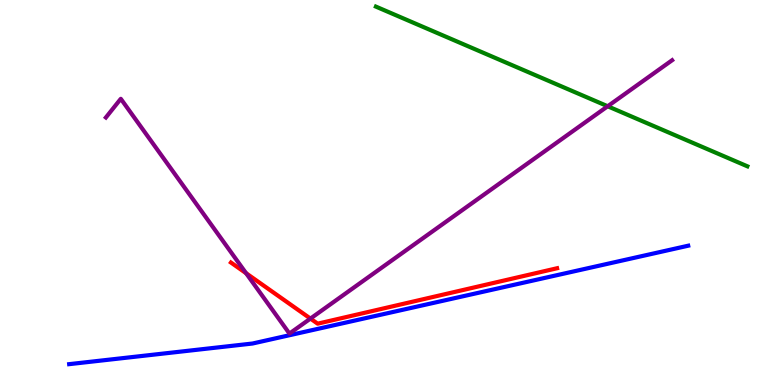[{'lines': ['blue', 'red'], 'intersections': []}, {'lines': ['green', 'red'], 'intersections': []}, {'lines': ['purple', 'red'], 'intersections': [{'x': 3.18, 'y': 2.9}, {'x': 4.01, 'y': 1.73}]}, {'lines': ['blue', 'green'], 'intersections': []}, {'lines': ['blue', 'purple'], 'intersections': []}, {'lines': ['green', 'purple'], 'intersections': [{'x': 7.84, 'y': 7.24}]}]